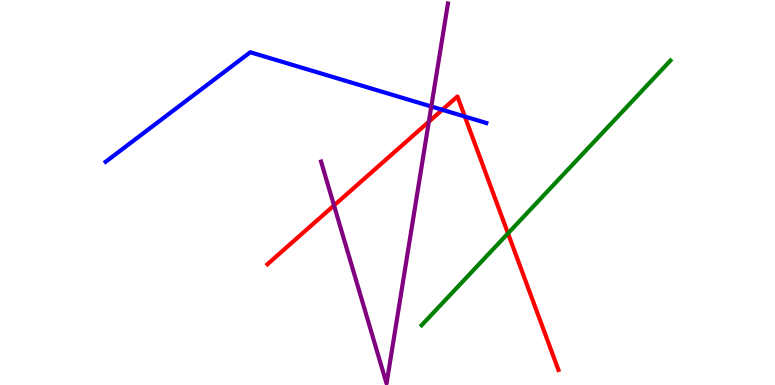[{'lines': ['blue', 'red'], 'intersections': [{'x': 5.71, 'y': 7.15}, {'x': 6.0, 'y': 6.97}]}, {'lines': ['green', 'red'], 'intersections': [{'x': 6.55, 'y': 3.94}]}, {'lines': ['purple', 'red'], 'intersections': [{'x': 4.31, 'y': 4.66}, {'x': 5.53, 'y': 6.84}]}, {'lines': ['blue', 'green'], 'intersections': []}, {'lines': ['blue', 'purple'], 'intersections': [{'x': 5.57, 'y': 7.23}]}, {'lines': ['green', 'purple'], 'intersections': []}]